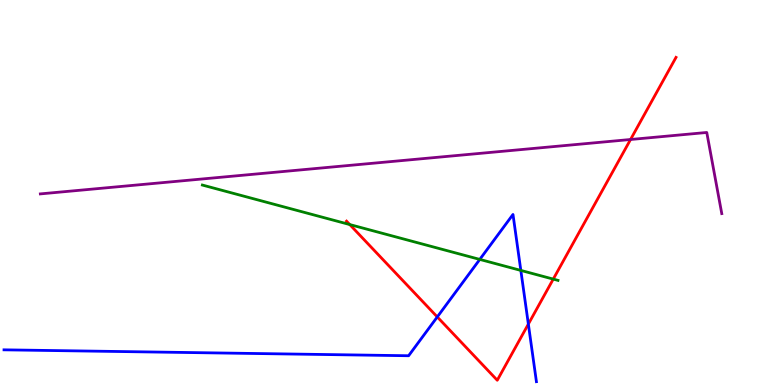[{'lines': ['blue', 'red'], 'intersections': [{'x': 5.64, 'y': 1.77}, {'x': 6.82, 'y': 1.58}]}, {'lines': ['green', 'red'], 'intersections': [{'x': 4.51, 'y': 4.17}, {'x': 7.14, 'y': 2.75}]}, {'lines': ['purple', 'red'], 'intersections': [{'x': 8.14, 'y': 6.38}]}, {'lines': ['blue', 'green'], 'intersections': [{'x': 6.19, 'y': 3.26}, {'x': 6.72, 'y': 2.98}]}, {'lines': ['blue', 'purple'], 'intersections': []}, {'lines': ['green', 'purple'], 'intersections': []}]